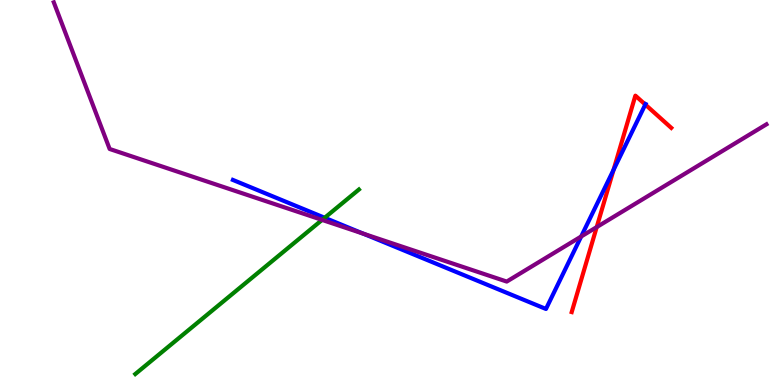[{'lines': ['blue', 'red'], 'intersections': [{'x': 7.92, 'y': 5.59}, {'x': 8.33, 'y': 7.28}]}, {'lines': ['green', 'red'], 'intersections': []}, {'lines': ['purple', 'red'], 'intersections': [{'x': 7.7, 'y': 4.1}]}, {'lines': ['blue', 'green'], 'intersections': [{'x': 4.19, 'y': 4.34}]}, {'lines': ['blue', 'purple'], 'intersections': [{'x': 4.69, 'y': 3.93}, {'x': 7.5, 'y': 3.86}]}, {'lines': ['green', 'purple'], 'intersections': [{'x': 4.16, 'y': 4.29}]}]